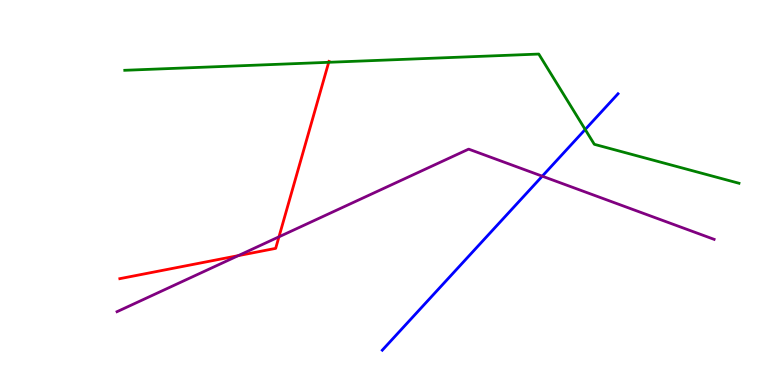[{'lines': ['blue', 'red'], 'intersections': []}, {'lines': ['green', 'red'], 'intersections': [{'x': 4.24, 'y': 8.38}]}, {'lines': ['purple', 'red'], 'intersections': [{'x': 3.07, 'y': 3.36}, {'x': 3.6, 'y': 3.85}]}, {'lines': ['blue', 'green'], 'intersections': [{'x': 7.55, 'y': 6.64}]}, {'lines': ['blue', 'purple'], 'intersections': [{'x': 7.0, 'y': 5.42}]}, {'lines': ['green', 'purple'], 'intersections': []}]